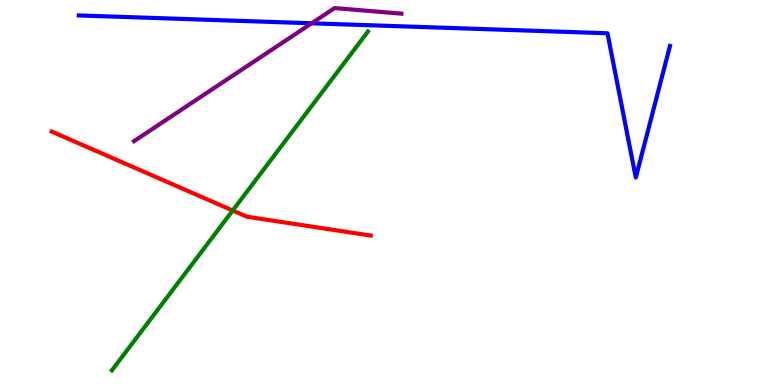[{'lines': ['blue', 'red'], 'intersections': []}, {'lines': ['green', 'red'], 'intersections': [{'x': 3.0, 'y': 4.53}]}, {'lines': ['purple', 'red'], 'intersections': []}, {'lines': ['blue', 'green'], 'intersections': []}, {'lines': ['blue', 'purple'], 'intersections': [{'x': 4.02, 'y': 9.4}]}, {'lines': ['green', 'purple'], 'intersections': []}]